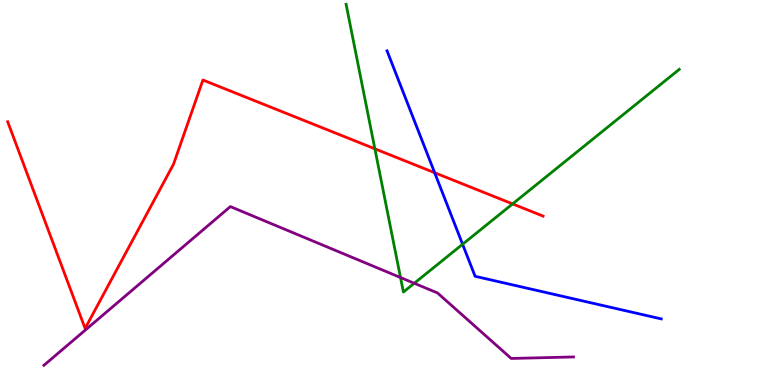[{'lines': ['blue', 'red'], 'intersections': [{'x': 5.61, 'y': 5.51}]}, {'lines': ['green', 'red'], 'intersections': [{'x': 4.84, 'y': 6.13}, {'x': 6.61, 'y': 4.7}]}, {'lines': ['purple', 'red'], 'intersections': []}, {'lines': ['blue', 'green'], 'intersections': [{'x': 5.97, 'y': 3.66}]}, {'lines': ['blue', 'purple'], 'intersections': []}, {'lines': ['green', 'purple'], 'intersections': [{'x': 5.17, 'y': 2.79}, {'x': 5.35, 'y': 2.64}]}]